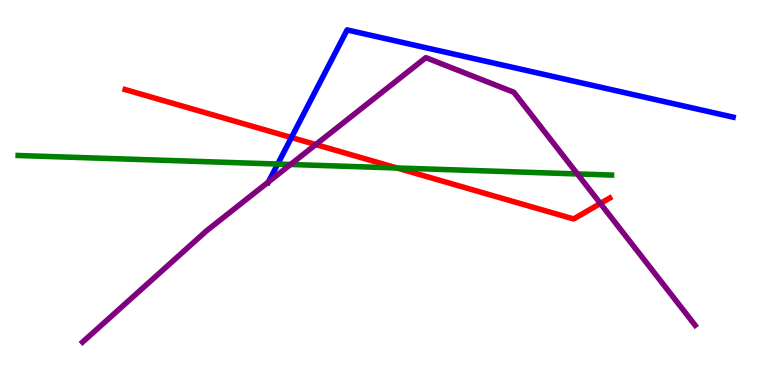[{'lines': ['blue', 'red'], 'intersections': [{'x': 3.76, 'y': 6.43}]}, {'lines': ['green', 'red'], 'intersections': [{'x': 5.12, 'y': 5.64}]}, {'lines': ['purple', 'red'], 'intersections': [{'x': 4.07, 'y': 6.25}, {'x': 7.75, 'y': 4.72}]}, {'lines': ['blue', 'green'], 'intersections': [{'x': 3.58, 'y': 5.74}]}, {'lines': ['blue', 'purple'], 'intersections': [{'x': 3.46, 'y': 5.28}]}, {'lines': ['green', 'purple'], 'intersections': [{'x': 3.75, 'y': 5.73}, {'x': 7.45, 'y': 5.48}]}]